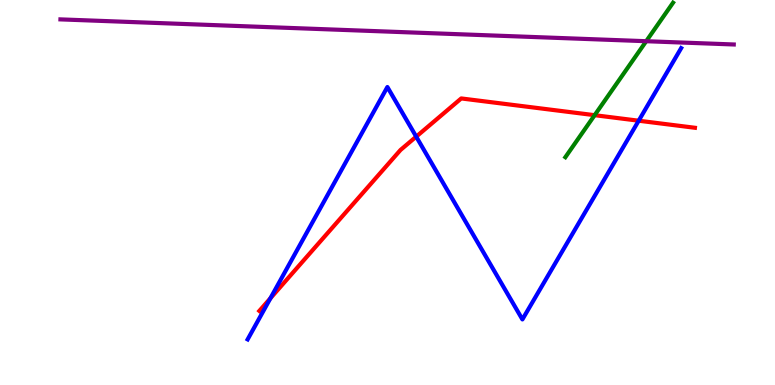[{'lines': ['blue', 'red'], 'intersections': [{'x': 3.49, 'y': 2.25}, {'x': 5.37, 'y': 6.45}, {'x': 8.24, 'y': 6.86}]}, {'lines': ['green', 'red'], 'intersections': [{'x': 7.67, 'y': 7.01}]}, {'lines': ['purple', 'red'], 'intersections': []}, {'lines': ['blue', 'green'], 'intersections': []}, {'lines': ['blue', 'purple'], 'intersections': []}, {'lines': ['green', 'purple'], 'intersections': [{'x': 8.34, 'y': 8.93}]}]